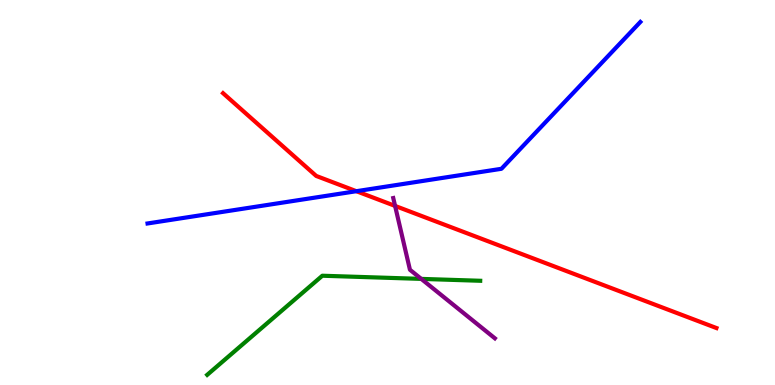[{'lines': ['blue', 'red'], 'intersections': [{'x': 4.6, 'y': 5.03}]}, {'lines': ['green', 'red'], 'intersections': []}, {'lines': ['purple', 'red'], 'intersections': [{'x': 5.1, 'y': 4.65}]}, {'lines': ['blue', 'green'], 'intersections': []}, {'lines': ['blue', 'purple'], 'intersections': []}, {'lines': ['green', 'purple'], 'intersections': [{'x': 5.44, 'y': 2.76}]}]